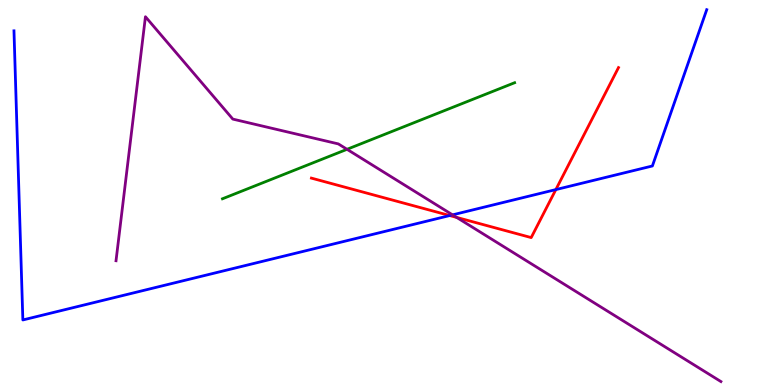[{'lines': ['blue', 'red'], 'intersections': [{'x': 5.8, 'y': 4.4}, {'x': 7.17, 'y': 5.08}]}, {'lines': ['green', 'red'], 'intersections': []}, {'lines': ['purple', 'red'], 'intersections': [{'x': 5.89, 'y': 4.35}]}, {'lines': ['blue', 'green'], 'intersections': []}, {'lines': ['blue', 'purple'], 'intersections': [{'x': 5.84, 'y': 4.42}]}, {'lines': ['green', 'purple'], 'intersections': [{'x': 4.48, 'y': 6.12}]}]